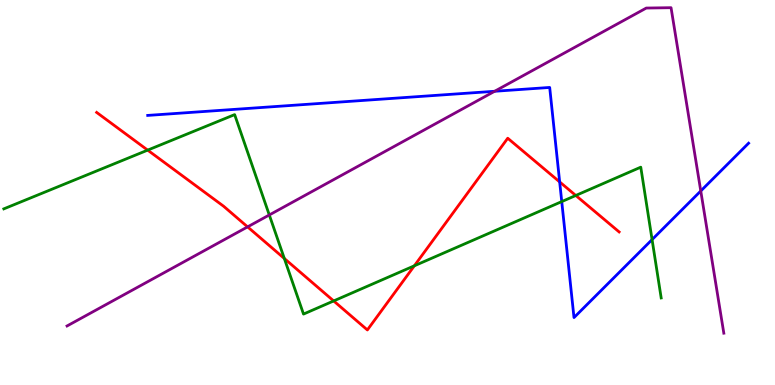[{'lines': ['blue', 'red'], 'intersections': [{'x': 7.22, 'y': 5.27}]}, {'lines': ['green', 'red'], 'intersections': [{'x': 1.91, 'y': 6.1}, {'x': 3.67, 'y': 3.29}, {'x': 4.31, 'y': 2.18}, {'x': 5.35, 'y': 3.1}, {'x': 7.43, 'y': 4.92}]}, {'lines': ['purple', 'red'], 'intersections': [{'x': 3.19, 'y': 4.11}]}, {'lines': ['blue', 'green'], 'intersections': [{'x': 7.25, 'y': 4.76}, {'x': 8.41, 'y': 3.78}]}, {'lines': ['blue', 'purple'], 'intersections': [{'x': 6.38, 'y': 7.63}, {'x': 9.04, 'y': 5.04}]}, {'lines': ['green', 'purple'], 'intersections': [{'x': 3.47, 'y': 4.42}]}]